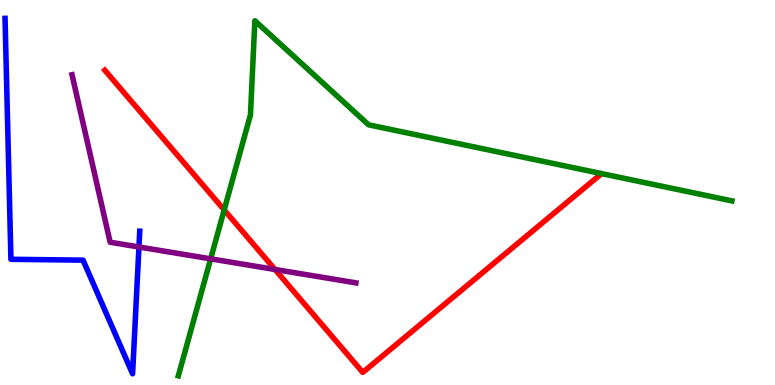[{'lines': ['blue', 'red'], 'intersections': []}, {'lines': ['green', 'red'], 'intersections': [{'x': 2.89, 'y': 4.55}]}, {'lines': ['purple', 'red'], 'intersections': [{'x': 3.55, 'y': 3.0}]}, {'lines': ['blue', 'green'], 'intersections': []}, {'lines': ['blue', 'purple'], 'intersections': [{'x': 1.79, 'y': 3.58}]}, {'lines': ['green', 'purple'], 'intersections': [{'x': 2.72, 'y': 3.28}]}]